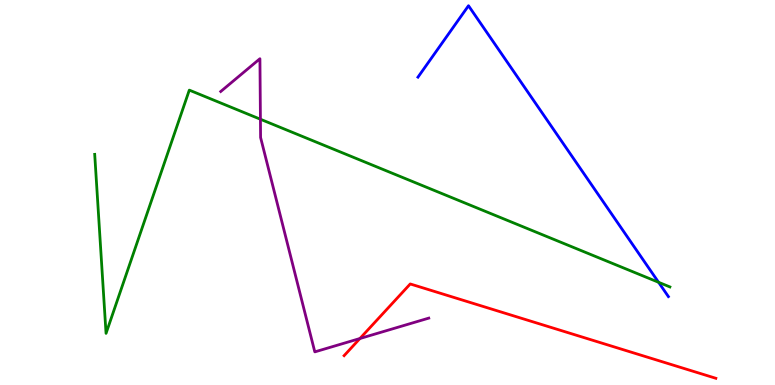[{'lines': ['blue', 'red'], 'intersections': []}, {'lines': ['green', 'red'], 'intersections': []}, {'lines': ['purple', 'red'], 'intersections': [{'x': 4.64, 'y': 1.21}]}, {'lines': ['blue', 'green'], 'intersections': [{'x': 8.5, 'y': 2.67}]}, {'lines': ['blue', 'purple'], 'intersections': []}, {'lines': ['green', 'purple'], 'intersections': [{'x': 3.36, 'y': 6.9}]}]